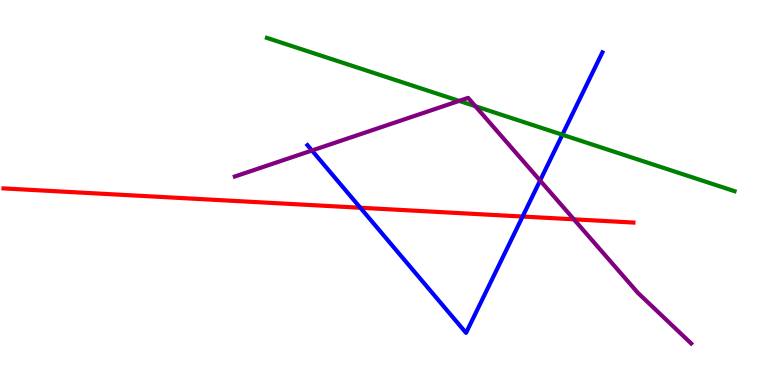[{'lines': ['blue', 'red'], 'intersections': [{'x': 4.65, 'y': 4.6}, {'x': 6.74, 'y': 4.38}]}, {'lines': ['green', 'red'], 'intersections': []}, {'lines': ['purple', 'red'], 'intersections': [{'x': 7.4, 'y': 4.3}]}, {'lines': ['blue', 'green'], 'intersections': [{'x': 7.26, 'y': 6.5}]}, {'lines': ['blue', 'purple'], 'intersections': [{'x': 4.03, 'y': 6.09}, {'x': 6.97, 'y': 5.31}]}, {'lines': ['green', 'purple'], 'intersections': [{'x': 5.92, 'y': 7.38}, {'x': 6.13, 'y': 7.24}]}]